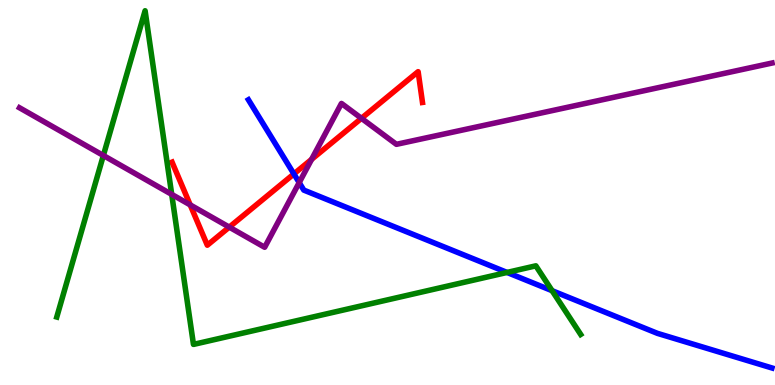[{'lines': ['blue', 'red'], 'intersections': [{'x': 3.79, 'y': 5.48}]}, {'lines': ['green', 'red'], 'intersections': []}, {'lines': ['purple', 'red'], 'intersections': [{'x': 2.45, 'y': 4.68}, {'x': 2.96, 'y': 4.1}, {'x': 4.02, 'y': 5.86}, {'x': 4.66, 'y': 6.93}]}, {'lines': ['blue', 'green'], 'intersections': [{'x': 6.54, 'y': 2.92}, {'x': 7.12, 'y': 2.45}]}, {'lines': ['blue', 'purple'], 'intersections': [{'x': 3.86, 'y': 5.26}]}, {'lines': ['green', 'purple'], 'intersections': [{'x': 1.33, 'y': 5.96}, {'x': 2.22, 'y': 4.95}]}]